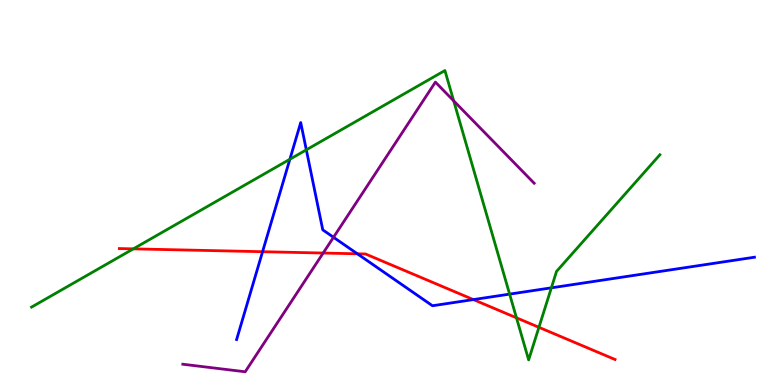[{'lines': ['blue', 'red'], 'intersections': [{'x': 3.39, 'y': 3.46}, {'x': 4.61, 'y': 3.41}, {'x': 6.11, 'y': 2.22}]}, {'lines': ['green', 'red'], 'intersections': [{'x': 1.72, 'y': 3.54}, {'x': 6.66, 'y': 1.75}, {'x': 6.95, 'y': 1.5}]}, {'lines': ['purple', 'red'], 'intersections': [{'x': 4.17, 'y': 3.43}]}, {'lines': ['blue', 'green'], 'intersections': [{'x': 3.74, 'y': 5.86}, {'x': 3.95, 'y': 6.11}, {'x': 6.58, 'y': 2.36}, {'x': 7.11, 'y': 2.52}]}, {'lines': ['blue', 'purple'], 'intersections': [{'x': 4.3, 'y': 3.84}]}, {'lines': ['green', 'purple'], 'intersections': [{'x': 5.85, 'y': 7.38}]}]